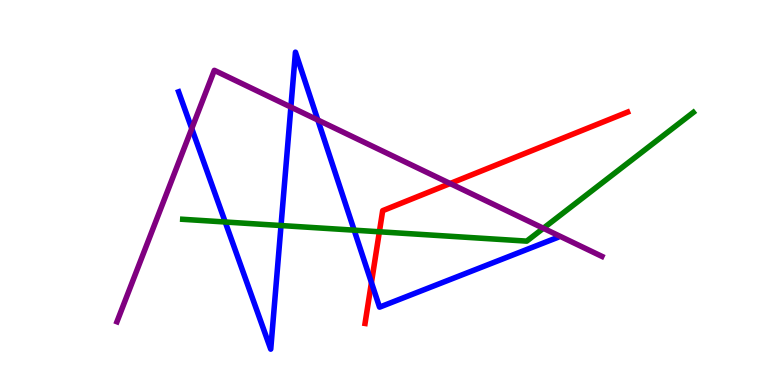[{'lines': ['blue', 'red'], 'intersections': [{'x': 4.79, 'y': 2.66}]}, {'lines': ['green', 'red'], 'intersections': [{'x': 4.9, 'y': 3.98}]}, {'lines': ['purple', 'red'], 'intersections': [{'x': 5.81, 'y': 5.23}]}, {'lines': ['blue', 'green'], 'intersections': [{'x': 2.91, 'y': 4.23}, {'x': 3.63, 'y': 4.14}, {'x': 4.57, 'y': 4.02}]}, {'lines': ['blue', 'purple'], 'intersections': [{'x': 2.47, 'y': 6.66}, {'x': 3.75, 'y': 7.22}, {'x': 4.1, 'y': 6.88}]}, {'lines': ['green', 'purple'], 'intersections': [{'x': 7.01, 'y': 4.07}]}]